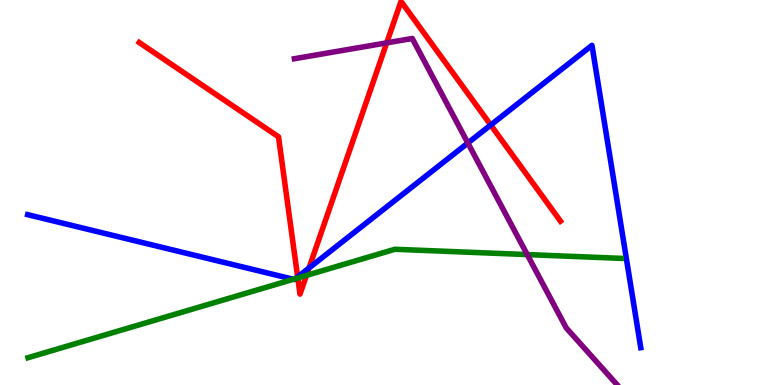[{'lines': ['blue', 'red'], 'intersections': [{'x': 3.84, 'y': 2.81}, {'x': 3.99, 'y': 3.04}, {'x': 6.33, 'y': 6.75}]}, {'lines': ['green', 'red'], 'intersections': [{'x': 3.84, 'y': 2.78}, {'x': 3.95, 'y': 2.85}]}, {'lines': ['purple', 'red'], 'intersections': [{'x': 4.99, 'y': 8.89}]}, {'lines': ['blue', 'green'], 'intersections': [{'x': 3.79, 'y': 2.75}, {'x': 3.81, 'y': 2.76}]}, {'lines': ['blue', 'purple'], 'intersections': [{'x': 6.04, 'y': 6.29}]}, {'lines': ['green', 'purple'], 'intersections': [{'x': 6.8, 'y': 3.39}]}]